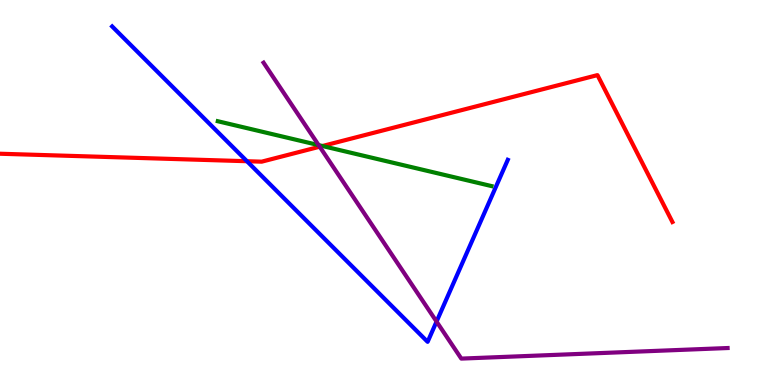[{'lines': ['blue', 'red'], 'intersections': [{'x': 3.19, 'y': 5.81}]}, {'lines': ['green', 'red'], 'intersections': [{'x': 4.16, 'y': 6.21}]}, {'lines': ['purple', 'red'], 'intersections': [{'x': 4.13, 'y': 6.19}]}, {'lines': ['blue', 'green'], 'intersections': []}, {'lines': ['blue', 'purple'], 'intersections': [{'x': 5.63, 'y': 1.65}]}, {'lines': ['green', 'purple'], 'intersections': [{'x': 4.11, 'y': 6.23}]}]